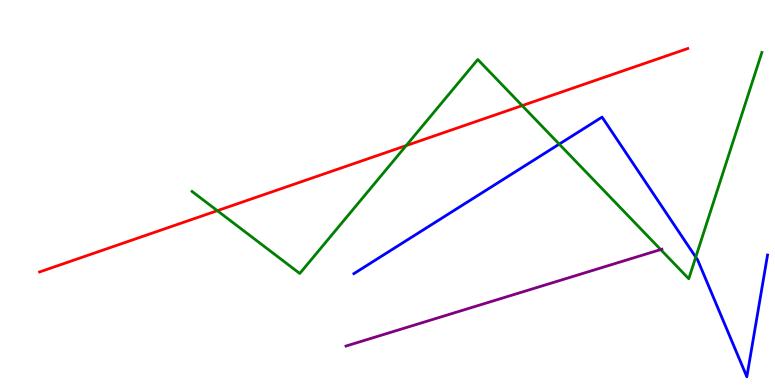[{'lines': ['blue', 'red'], 'intersections': []}, {'lines': ['green', 'red'], 'intersections': [{'x': 2.8, 'y': 4.53}, {'x': 5.24, 'y': 6.22}, {'x': 6.74, 'y': 7.26}]}, {'lines': ['purple', 'red'], 'intersections': []}, {'lines': ['blue', 'green'], 'intersections': [{'x': 7.22, 'y': 6.26}, {'x': 8.98, 'y': 3.32}]}, {'lines': ['blue', 'purple'], 'intersections': []}, {'lines': ['green', 'purple'], 'intersections': [{'x': 8.52, 'y': 3.52}]}]